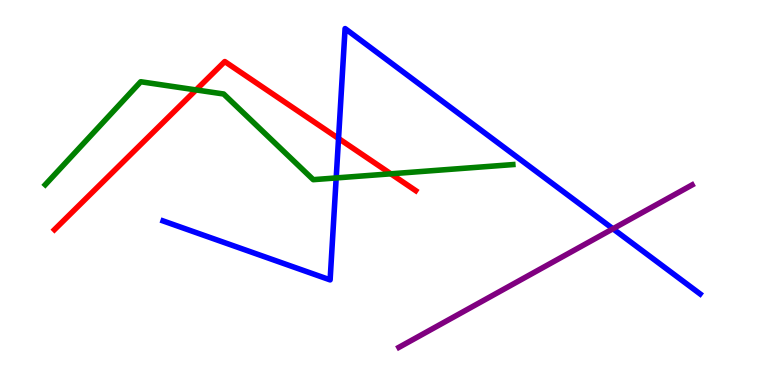[{'lines': ['blue', 'red'], 'intersections': [{'x': 4.37, 'y': 6.4}]}, {'lines': ['green', 'red'], 'intersections': [{'x': 2.53, 'y': 7.66}, {'x': 5.04, 'y': 5.49}]}, {'lines': ['purple', 'red'], 'intersections': []}, {'lines': ['blue', 'green'], 'intersections': [{'x': 4.34, 'y': 5.38}]}, {'lines': ['blue', 'purple'], 'intersections': [{'x': 7.91, 'y': 4.06}]}, {'lines': ['green', 'purple'], 'intersections': []}]